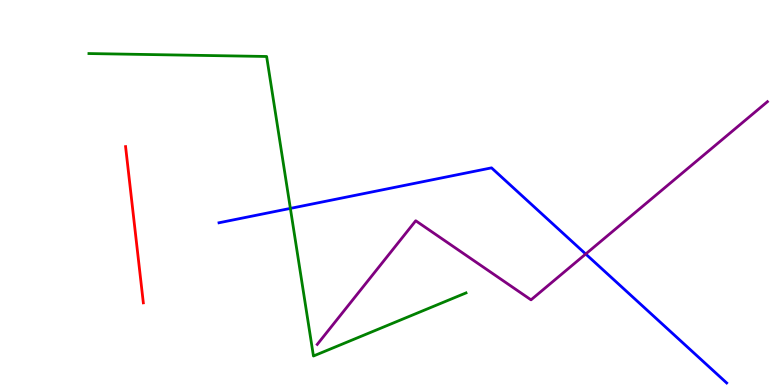[{'lines': ['blue', 'red'], 'intersections': []}, {'lines': ['green', 'red'], 'intersections': []}, {'lines': ['purple', 'red'], 'intersections': []}, {'lines': ['blue', 'green'], 'intersections': [{'x': 3.75, 'y': 4.59}]}, {'lines': ['blue', 'purple'], 'intersections': [{'x': 7.56, 'y': 3.4}]}, {'lines': ['green', 'purple'], 'intersections': []}]